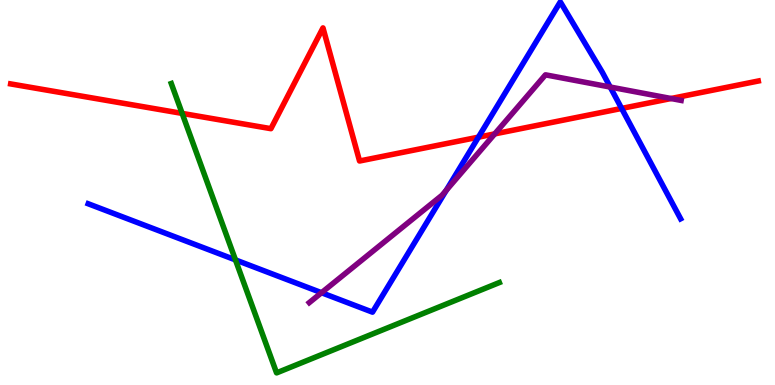[{'lines': ['blue', 'red'], 'intersections': [{'x': 6.17, 'y': 6.44}, {'x': 8.02, 'y': 7.18}]}, {'lines': ['green', 'red'], 'intersections': [{'x': 2.35, 'y': 7.05}]}, {'lines': ['purple', 'red'], 'intersections': [{'x': 6.38, 'y': 6.52}, {'x': 8.66, 'y': 7.44}]}, {'lines': ['blue', 'green'], 'intersections': [{'x': 3.04, 'y': 3.25}]}, {'lines': ['blue', 'purple'], 'intersections': [{'x': 4.15, 'y': 2.4}, {'x': 5.76, 'y': 5.06}, {'x': 7.87, 'y': 7.74}]}, {'lines': ['green', 'purple'], 'intersections': []}]